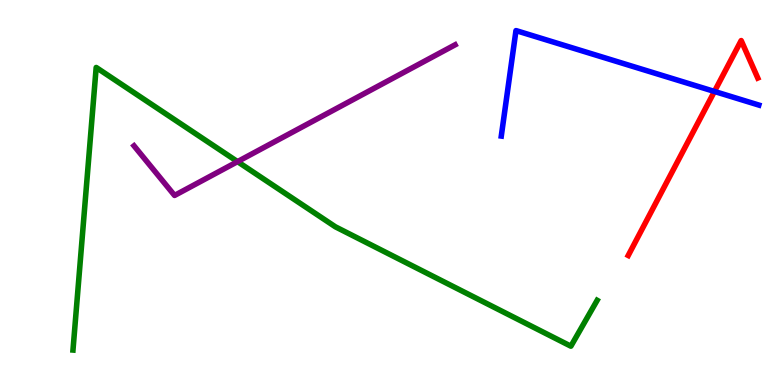[{'lines': ['blue', 'red'], 'intersections': [{'x': 9.22, 'y': 7.62}]}, {'lines': ['green', 'red'], 'intersections': []}, {'lines': ['purple', 'red'], 'intersections': []}, {'lines': ['blue', 'green'], 'intersections': []}, {'lines': ['blue', 'purple'], 'intersections': []}, {'lines': ['green', 'purple'], 'intersections': [{'x': 3.07, 'y': 5.8}]}]